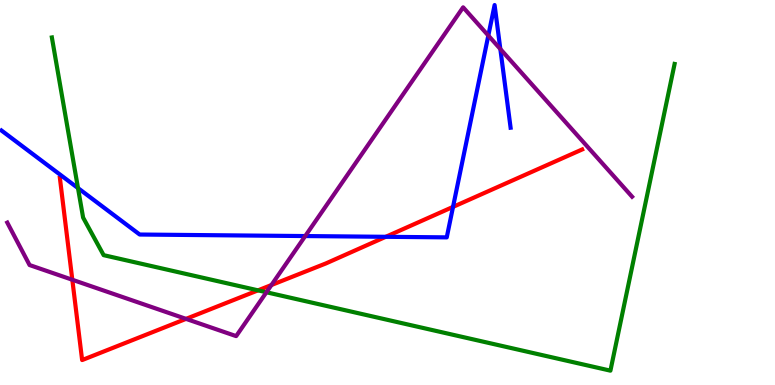[{'lines': ['blue', 'red'], 'intersections': [{'x': 4.98, 'y': 3.85}, {'x': 5.85, 'y': 4.63}]}, {'lines': ['green', 'red'], 'intersections': [{'x': 3.33, 'y': 2.46}]}, {'lines': ['purple', 'red'], 'intersections': [{'x': 0.933, 'y': 2.73}, {'x': 2.4, 'y': 1.72}, {'x': 3.5, 'y': 2.6}]}, {'lines': ['blue', 'green'], 'intersections': [{'x': 1.01, 'y': 5.11}]}, {'lines': ['blue', 'purple'], 'intersections': [{'x': 3.94, 'y': 3.87}, {'x': 6.3, 'y': 9.08}, {'x': 6.46, 'y': 8.73}]}, {'lines': ['green', 'purple'], 'intersections': [{'x': 3.44, 'y': 2.41}]}]